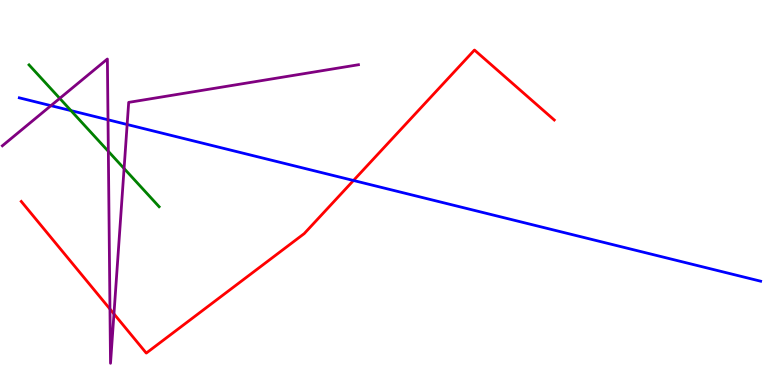[{'lines': ['blue', 'red'], 'intersections': [{'x': 4.56, 'y': 5.31}]}, {'lines': ['green', 'red'], 'intersections': []}, {'lines': ['purple', 'red'], 'intersections': [{'x': 1.42, 'y': 1.97}, {'x': 1.47, 'y': 1.85}]}, {'lines': ['blue', 'green'], 'intersections': [{'x': 0.916, 'y': 7.13}]}, {'lines': ['blue', 'purple'], 'intersections': [{'x': 0.657, 'y': 7.26}, {'x': 1.39, 'y': 6.89}, {'x': 1.64, 'y': 6.77}]}, {'lines': ['green', 'purple'], 'intersections': [{'x': 0.771, 'y': 7.44}, {'x': 1.4, 'y': 6.07}, {'x': 1.6, 'y': 5.62}]}]